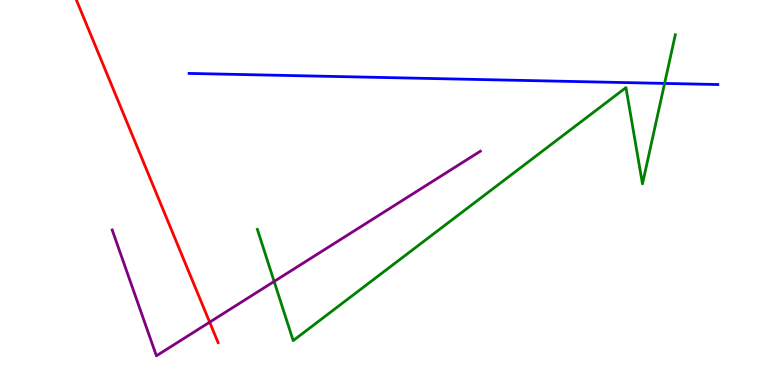[{'lines': ['blue', 'red'], 'intersections': []}, {'lines': ['green', 'red'], 'intersections': []}, {'lines': ['purple', 'red'], 'intersections': [{'x': 2.71, 'y': 1.63}]}, {'lines': ['blue', 'green'], 'intersections': [{'x': 8.58, 'y': 7.83}]}, {'lines': ['blue', 'purple'], 'intersections': []}, {'lines': ['green', 'purple'], 'intersections': [{'x': 3.54, 'y': 2.69}]}]